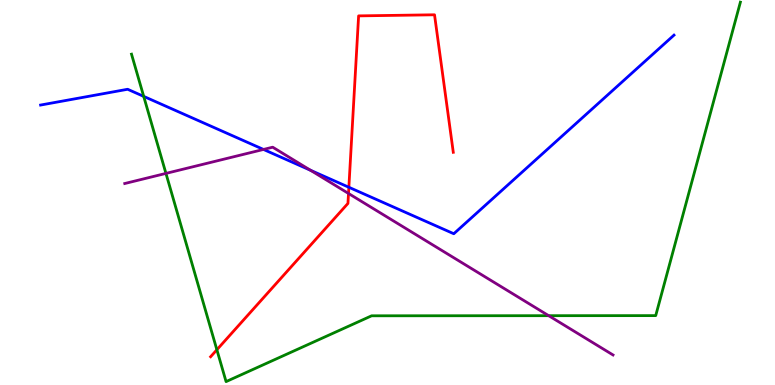[{'lines': ['blue', 'red'], 'intersections': [{'x': 4.5, 'y': 5.14}]}, {'lines': ['green', 'red'], 'intersections': [{'x': 2.8, 'y': 0.915}]}, {'lines': ['purple', 'red'], 'intersections': [{'x': 4.5, 'y': 4.97}]}, {'lines': ['blue', 'green'], 'intersections': [{'x': 1.85, 'y': 7.5}]}, {'lines': ['blue', 'purple'], 'intersections': [{'x': 3.4, 'y': 6.12}, {'x': 4.01, 'y': 5.58}]}, {'lines': ['green', 'purple'], 'intersections': [{'x': 2.14, 'y': 5.5}, {'x': 7.08, 'y': 1.8}]}]